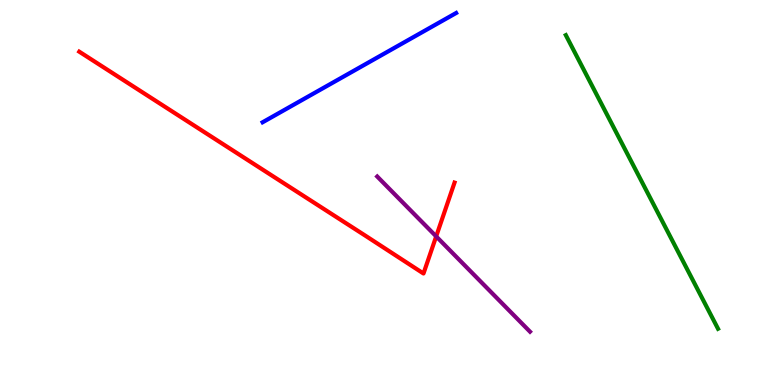[{'lines': ['blue', 'red'], 'intersections': []}, {'lines': ['green', 'red'], 'intersections': []}, {'lines': ['purple', 'red'], 'intersections': [{'x': 5.63, 'y': 3.86}]}, {'lines': ['blue', 'green'], 'intersections': []}, {'lines': ['blue', 'purple'], 'intersections': []}, {'lines': ['green', 'purple'], 'intersections': []}]